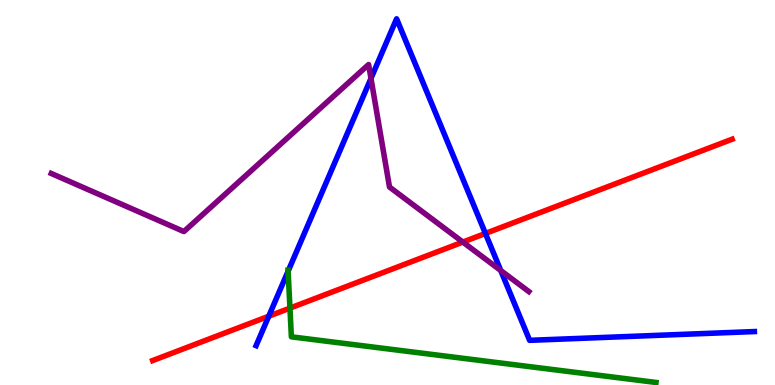[{'lines': ['blue', 'red'], 'intersections': [{'x': 3.47, 'y': 1.79}, {'x': 6.26, 'y': 3.94}]}, {'lines': ['green', 'red'], 'intersections': [{'x': 3.74, 'y': 2.0}]}, {'lines': ['purple', 'red'], 'intersections': [{'x': 5.97, 'y': 3.71}]}, {'lines': ['blue', 'green'], 'intersections': [{'x': 3.72, 'y': 2.96}]}, {'lines': ['blue', 'purple'], 'intersections': [{'x': 4.79, 'y': 7.96}, {'x': 6.46, 'y': 2.97}]}, {'lines': ['green', 'purple'], 'intersections': []}]